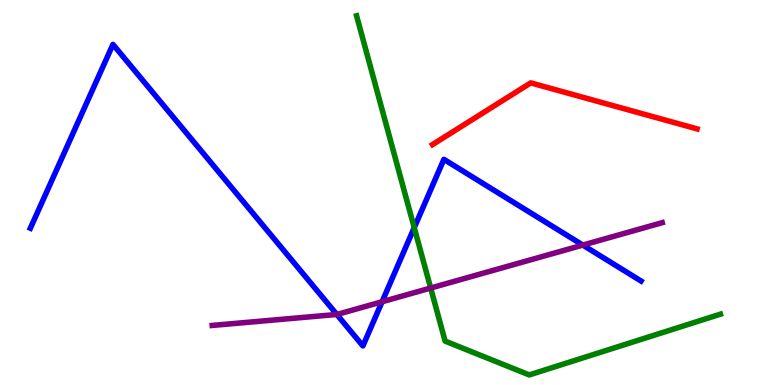[{'lines': ['blue', 'red'], 'intersections': []}, {'lines': ['green', 'red'], 'intersections': []}, {'lines': ['purple', 'red'], 'intersections': []}, {'lines': ['blue', 'green'], 'intersections': [{'x': 5.35, 'y': 4.09}]}, {'lines': ['blue', 'purple'], 'intersections': [{'x': 4.35, 'y': 1.83}, {'x': 4.93, 'y': 2.16}, {'x': 7.52, 'y': 3.63}]}, {'lines': ['green', 'purple'], 'intersections': [{'x': 5.56, 'y': 2.52}]}]